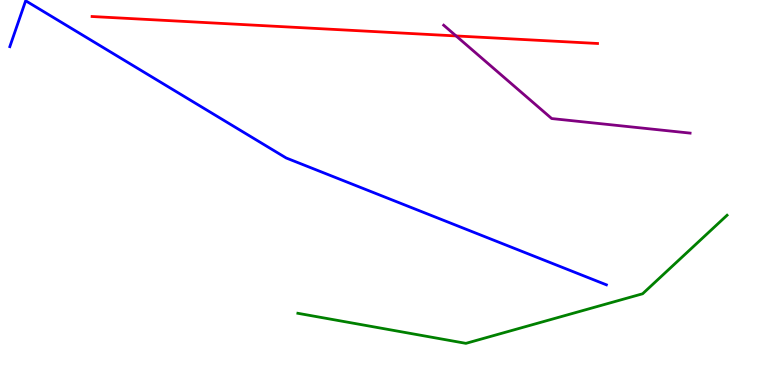[{'lines': ['blue', 'red'], 'intersections': []}, {'lines': ['green', 'red'], 'intersections': []}, {'lines': ['purple', 'red'], 'intersections': [{'x': 5.89, 'y': 9.07}]}, {'lines': ['blue', 'green'], 'intersections': []}, {'lines': ['blue', 'purple'], 'intersections': []}, {'lines': ['green', 'purple'], 'intersections': []}]